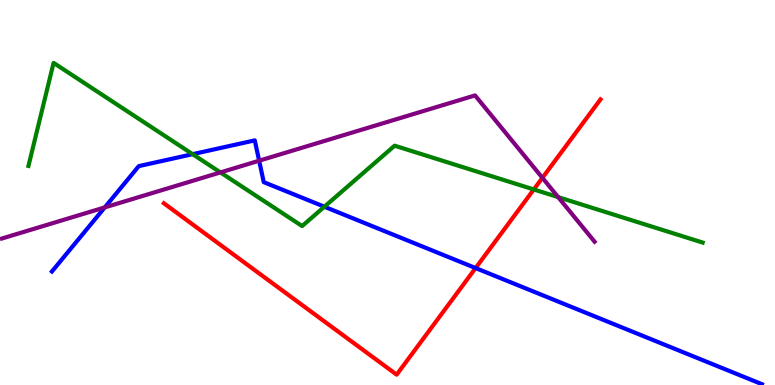[{'lines': ['blue', 'red'], 'intersections': [{'x': 6.14, 'y': 3.04}]}, {'lines': ['green', 'red'], 'intersections': [{'x': 6.89, 'y': 5.08}]}, {'lines': ['purple', 'red'], 'intersections': [{'x': 7.0, 'y': 5.38}]}, {'lines': ['blue', 'green'], 'intersections': [{'x': 2.49, 'y': 6.0}, {'x': 4.19, 'y': 4.63}]}, {'lines': ['blue', 'purple'], 'intersections': [{'x': 1.35, 'y': 4.61}, {'x': 3.34, 'y': 5.83}]}, {'lines': ['green', 'purple'], 'intersections': [{'x': 2.84, 'y': 5.52}, {'x': 7.2, 'y': 4.88}]}]